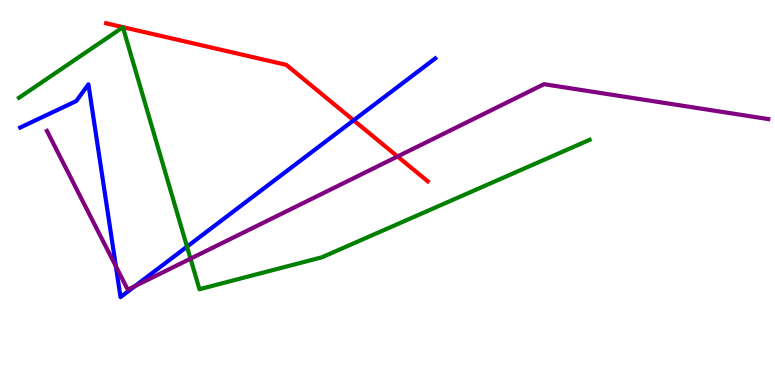[{'lines': ['blue', 'red'], 'intersections': [{'x': 4.56, 'y': 6.88}]}, {'lines': ['green', 'red'], 'intersections': []}, {'lines': ['purple', 'red'], 'intersections': [{'x': 5.13, 'y': 5.94}]}, {'lines': ['blue', 'green'], 'intersections': [{'x': 2.41, 'y': 3.59}]}, {'lines': ['blue', 'purple'], 'intersections': [{'x': 1.5, 'y': 3.08}, {'x': 1.74, 'y': 2.57}]}, {'lines': ['green', 'purple'], 'intersections': [{'x': 2.46, 'y': 3.28}]}]